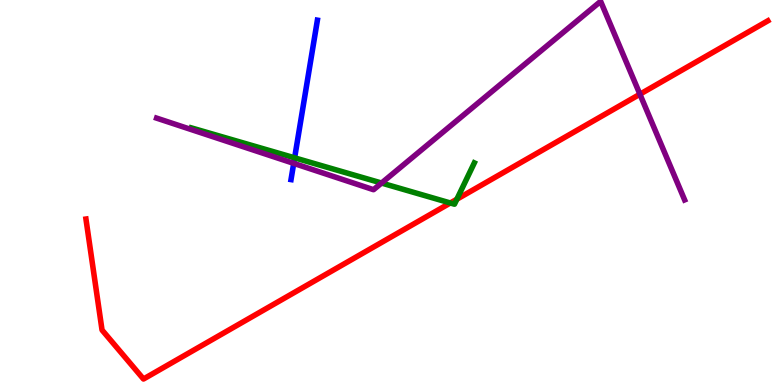[{'lines': ['blue', 'red'], 'intersections': []}, {'lines': ['green', 'red'], 'intersections': [{'x': 5.81, 'y': 4.73}, {'x': 5.9, 'y': 4.83}]}, {'lines': ['purple', 'red'], 'intersections': [{'x': 8.26, 'y': 7.55}]}, {'lines': ['blue', 'green'], 'intersections': [{'x': 3.8, 'y': 5.9}]}, {'lines': ['blue', 'purple'], 'intersections': [{'x': 3.79, 'y': 5.76}]}, {'lines': ['green', 'purple'], 'intersections': [{'x': 4.92, 'y': 5.25}]}]